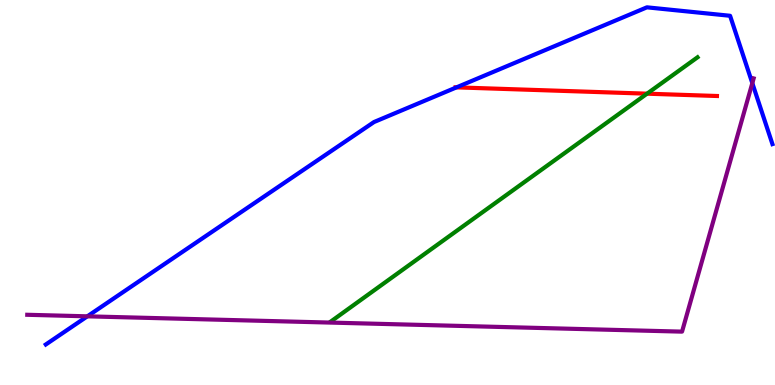[{'lines': ['blue', 'red'], 'intersections': [{'x': 5.89, 'y': 7.73}]}, {'lines': ['green', 'red'], 'intersections': [{'x': 8.35, 'y': 7.57}]}, {'lines': ['purple', 'red'], 'intersections': []}, {'lines': ['blue', 'green'], 'intersections': []}, {'lines': ['blue', 'purple'], 'intersections': [{'x': 1.13, 'y': 1.78}, {'x': 9.71, 'y': 7.84}]}, {'lines': ['green', 'purple'], 'intersections': []}]